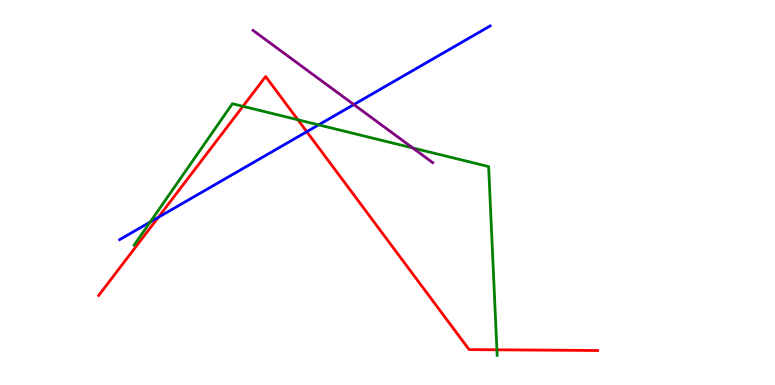[{'lines': ['blue', 'red'], 'intersections': [{'x': 2.04, 'y': 4.35}, {'x': 3.96, 'y': 6.58}]}, {'lines': ['green', 'red'], 'intersections': [{'x': 3.13, 'y': 7.24}, {'x': 3.84, 'y': 6.89}, {'x': 6.41, 'y': 0.914}]}, {'lines': ['purple', 'red'], 'intersections': []}, {'lines': ['blue', 'green'], 'intersections': [{'x': 1.94, 'y': 4.23}, {'x': 4.11, 'y': 6.76}]}, {'lines': ['blue', 'purple'], 'intersections': [{'x': 4.57, 'y': 7.28}]}, {'lines': ['green', 'purple'], 'intersections': [{'x': 5.33, 'y': 6.16}]}]